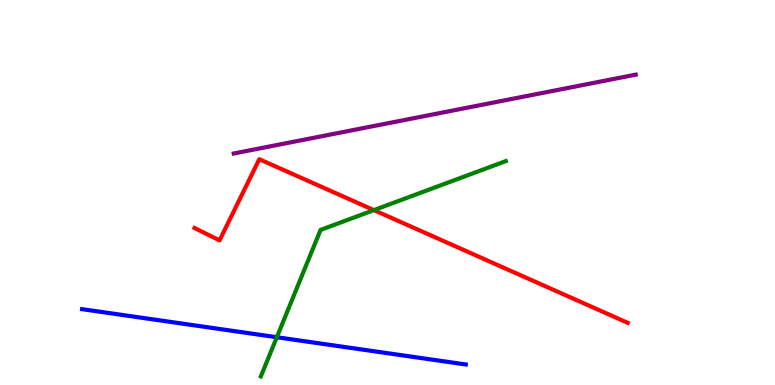[{'lines': ['blue', 'red'], 'intersections': []}, {'lines': ['green', 'red'], 'intersections': [{'x': 4.82, 'y': 4.54}]}, {'lines': ['purple', 'red'], 'intersections': []}, {'lines': ['blue', 'green'], 'intersections': [{'x': 3.57, 'y': 1.24}]}, {'lines': ['blue', 'purple'], 'intersections': []}, {'lines': ['green', 'purple'], 'intersections': []}]